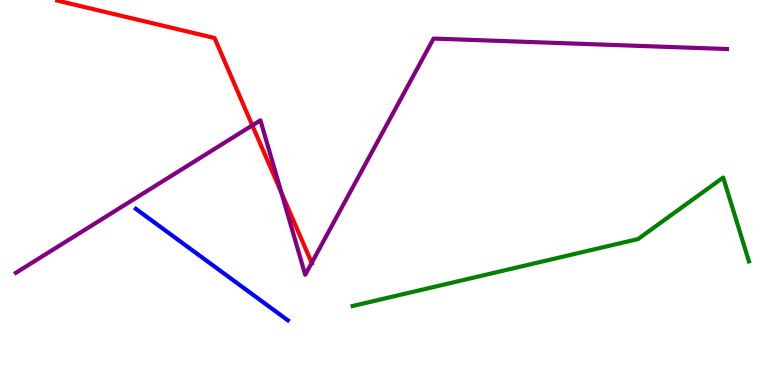[{'lines': ['blue', 'red'], 'intersections': []}, {'lines': ['green', 'red'], 'intersections': []}, {'lines': ['purple', 'red'], 'intersections': [{'x': 3.26, 'y': 6.74}, {'x': 3.63, 'y': 4.99}, {'x': 4.02, 'y': 3.17}]}, {'lines': ['blue', 'green'], 'intersections': []}, {'lines': ['blue', 'purple'], 'intersections': []}, {'lines': ['green', 'purple'], 'intersections': []}]